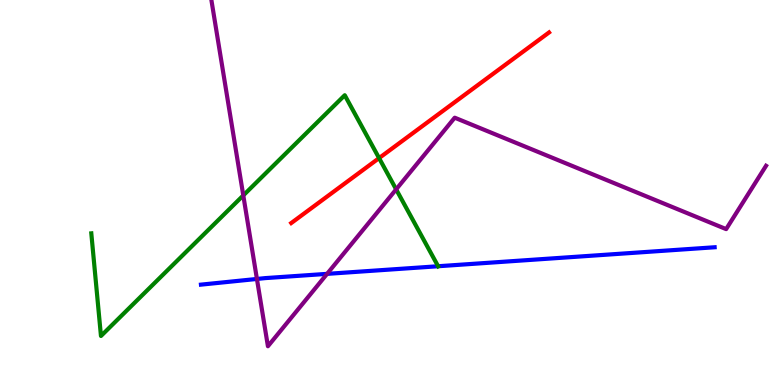[{'lines': ['blue', 'red'], 'intersections': []}, {'lines': ['green', 'red'], 'intersections': [{'x': 4.89, 'y': 5.89}]}, {'lines': ['purple', 'red'], 'intersections': []}, {'lines': ['blue', 'green'], 'intersections': [{'x': 5.65, 'y': 3.08}]}, {'lines': ['blue', 'purple'], 'intersections': [{'x': 3.32, 'y': 2.75}, {'x': 4.22, 'y': 2.89}]}, {'lines': ['green', 'purple'], 'intersections': [{'x': 3.14, 'y': 4.92}, {'x': 5.11, 'y': 5.08}]}]